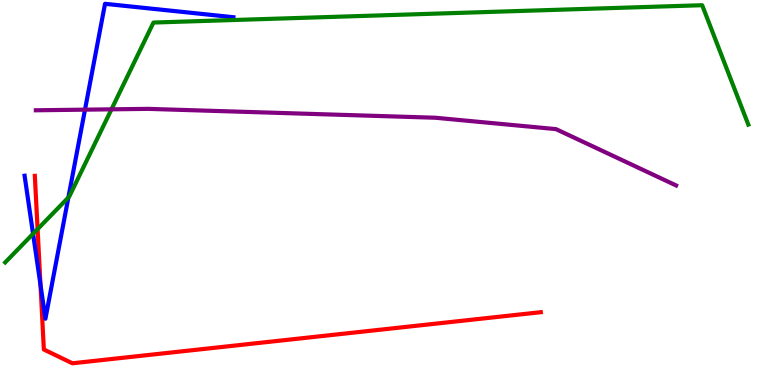[{'lines': ['blue', 'red'], 'intersections': [{'x': 0.523, 'y': 2.6}]}, {'lines': ['green', 'red'], 'intersections': [{'x': 0.485, 'y': 4.05}]}, {'lines': ['purple', 'red'], 'intersections': []}, {'lines': ['blue', 'green'], 'intersections': [{'x': 0.427, 'y': 3.93}, {'x': 0.882, 'y': 4.87}]}, {'lines': ['blue', 'purple'], 'intersections': [{'x': 1.1, 'y': 7.15}]}, {'lines': ['green', 'purple'], 'intersections': [{'x': 1.44, 'y': 7.16}]}]